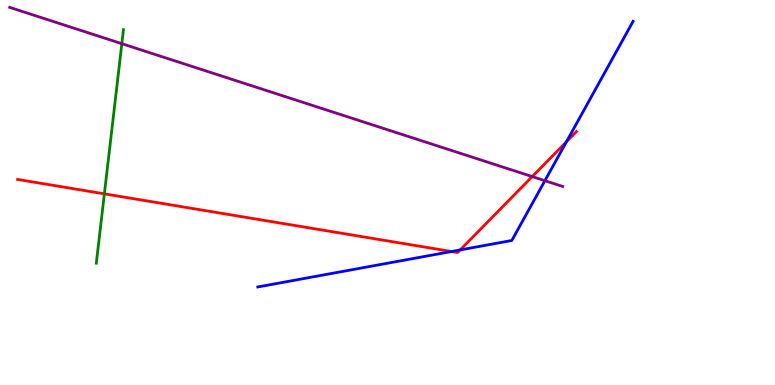[{'lines': ['blue', 'red'], 'intersections': [{'x': 5.83, 'y': 3.47}, {'x': 5.94, 'y': 3.51}, {'x': 7.31, 'y': 6.32}]}, {'lines': ['green', 'red'], 'intersections': [{'x': 1.35, 'y': 4.97}]}, {'lines': ['purple', 'red'], 'intersections': [{'x': 6.87, 'y': 5.41}]}, {'lines': ['blue', 'green'], 'intersections': []}, {'lines': ['blue', 'purple'], 'intersections': [{'x': 7.03, 'y': 5.31}]}, {'lines': ['green', 'purple'], 'intersections': [{'x': 1.57, 'y': 8.87}]}]